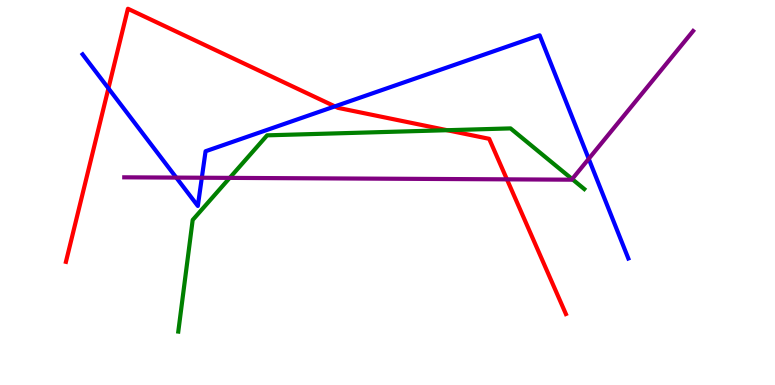[{'lines': ['blue', 'red'], 'intersections': [{'x': 1.4, 'y': 7.71}, {'x': 4.32, 'y': 7.24}]}, {'lines': ['green', 'red'], 'intersections': [{'x': 5.77, 'y': 6.62}]}, {'lines': ['purple', 'red'], 'intersections': [{'x': 6.54, 'y': 5.34}]}, {'lines': ['blue', 'green'], 'intersections': []}, {'lines': ['blue', 'purple'], 'intersections': [{'x': 2.27, 'y': 5.39}, {'x': 2.6, 'y': 5.38}, {'x': 7.6, 'y': 5.88}]}, {'lines': ['green', 'purple'], 'intersections': [{'x': 2.96, 'y': 5.38}, {'x': 7.38, 'y': 5.35}]}]